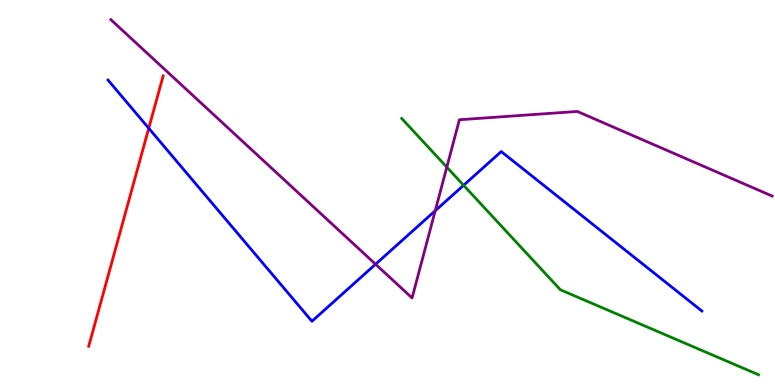[{'lines': ['blue', 'red'], 'intersections': [{'x': 1.92, 'y': 6.67}]}, {'lines': ['green', 'red'], 'intersections': []}, {'lines': ['purple', 'red'], 'intersections': []}, {'lines': ['blue', 'green'], 'intersections': [{'x': 5.98, 'y': 5.19}]}, {'lines': ['blue', 'purple'], 'intersections': [{'x': 4.85, 'y': 3.14}, {'x': 5.62, 'y': 4.53}]}, {'lines': ['green', 'purple'], 'intersections': [{'x': 5.77, 'y': 5.66}]}]